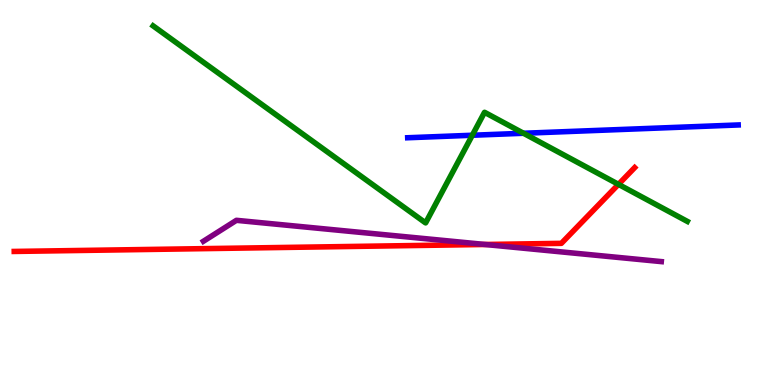[{'lines': ['blue', 'red'], 'intersections': []}, {'lines': ['green', 'red'], 'intersections': [{'x': 7.98, 'y': 5.21}]}, {'lines': ['purple', 'red'], 'intersections': [{'x': 6.26, 'y': 3.65}]}, {'lines': ['blue', 'green'], 'intersections': [{'x': 6.09, 'y': 6.49}, {'x': 6.76, 'y': 6.54}]}, {'lines': ['blue', 'purple'], 'intersections': []}, {'lines': ['green', 'purple'], 'intersections': []}]